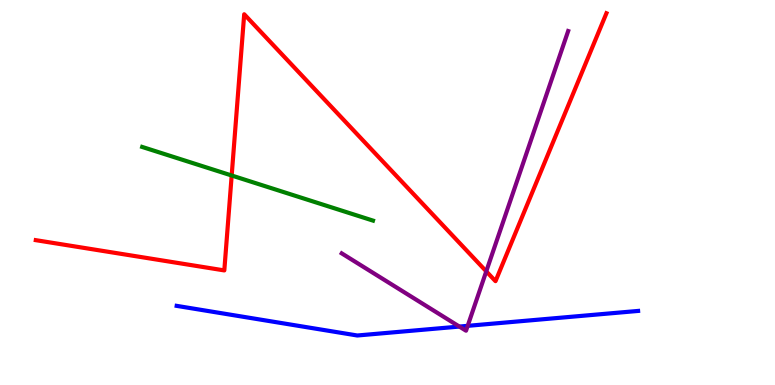[{'lines': ['blue', 'red'], 'intersections': []}, {'lines': ['green', 'red'], 'intersections': [{'x': 2.99, 'y': 5.44}]}, {'lines': ['purple', 'red'], 'intersections': [{'x': 6.27, 'y': 2.95}]}, {'lines': ['blue', 'green'], 'intersections': []}, {'lines': ['blue', 'purple'], 'intersections': [{'x': 5.93, 'y': 1.52}, {'x': 6.03, 'y': 1.54}]}, {'lines': ['green', 'purple'], 'intersections': []}]